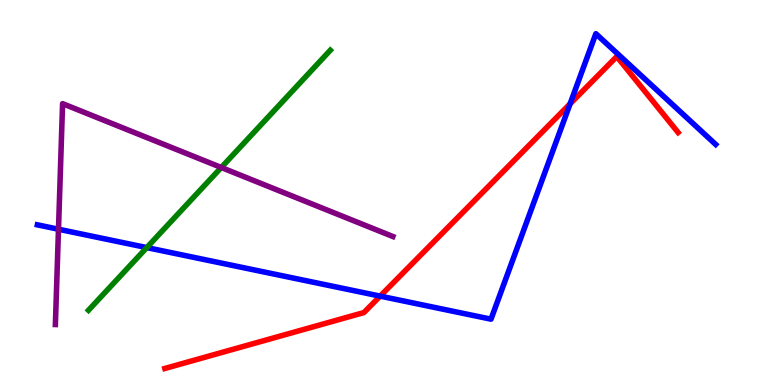[{'lines': ['blue', 'red'], 'intersections': [{'x': 4.91, 'y': 2.31}, {'x': 7.36, 'y': 7.3}]}, {'lines': ['green', 'red'], 'intersections': []}, {'lines': ['purple', 'red'], 'intersections': []}, {'lines': ['blue', 'green'], 'intersections': [{'x': 1.89, 'y': 3.57}]}, {'lines': ['blue', 'purple'], 'intersections': [{'x': 0.755, 'y': 4.05}]}, {'lines': ['green', 'purple'], 'intersections': [{'x': 2.86, 'y': 5.65}]}]